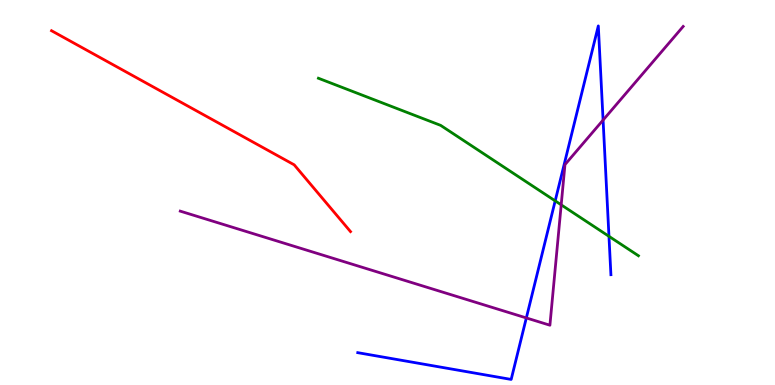[{'lines': ['blue', 'red'], 'intersections': []}, {'lines': ['green', 'red'], 'intersections': []}, {'lines': ['purple', 'red'], 'intersections': []}, {'lines': ['blue', 'green'], 'intersections': [{'x': 7.16, 'y': 4.78}, {'x': 7.86, 'y': 3.86}]}, {'lines': ['blue', 'purple'], 'intersections': [{'x': 6.79, 'y': 1.74}, {'x': 7.78, 'y': 6.88}]}, {'lines': ['green', 'purple'], 'intersections': [{'x': 7.24, 'y': 4.68}]}]